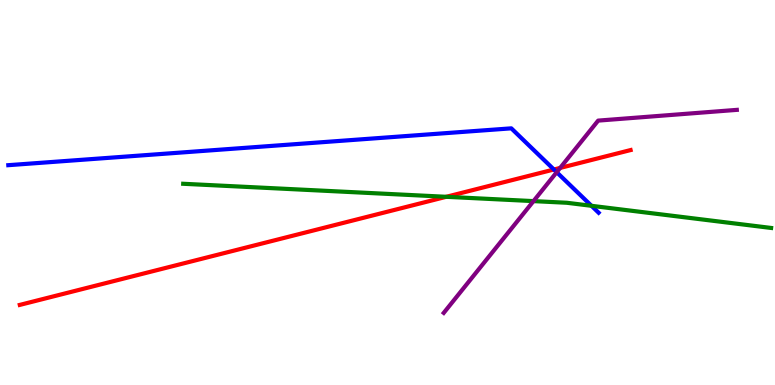[{'lines': ['blue', 'red'], 'intersections': [{'x': 7.15, 'y': 5.6}]}, {'lines': ['green', 'red'], 'intersections': [{'x': 5.76, 'y': 4.89}]}, {'lines': ['purple', 'red'], 'intersections': [{'x': 7.23, 'y': 5.64}]}, {'lines': ['blue', 'green'], 'intersections': [{'x': 7.63, 'y': 4.65}]}, {'lines': ['blue', 'purple'], 'intersections': [{'x': 7.18, 'y': 5.53}]}, {'lines': ['green', 'purple'], 'intersections': [{'x': 6.88, 'y': 4.78}]}]